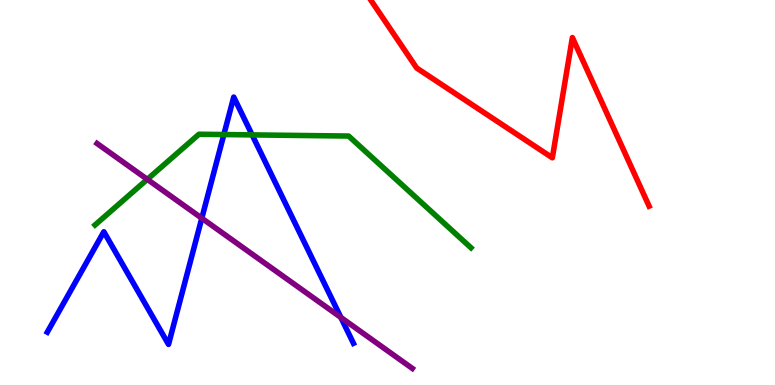[{'lines': ['blue', 'red'], 'intersections': []}, {'lines': ['green', 'red'], 'intersections': []}, {'lines': ['purple', 'red'], 'intersections': []}, {'lines': ['blue', 'green'], 'intersections': [{'x': 2.89, 'y': 6.51}, {'x': 3.25, 'y': 6.5}]}, {'lines': ['blue', 'purple'], 'intersections': [{'x': 2.6, 'y': 4.33}, {'x': 4.4, 'y': 1.76}]}, {'lines': ['green', 'purple'], 'intersections': [{'x': 1.9, 'y': 5.34}]}]